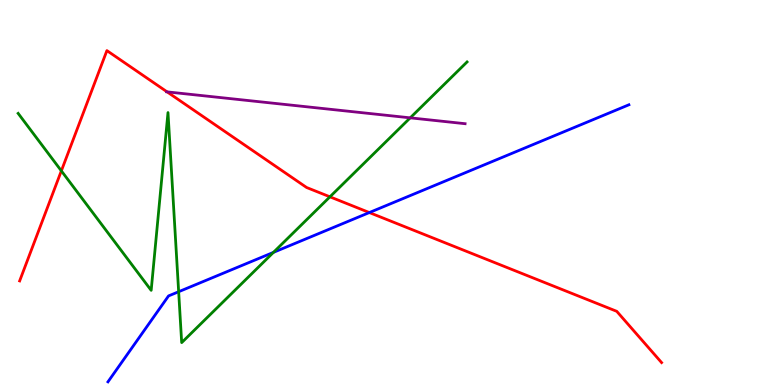[{'lines': ['blue', 'red'], 'intersections': [{'x': 4.77, 'y': 4.48}]}, {'lines': ['green', 'red'], 'intersections': [{'x': 0.792, 'y': 5.56}, {'x': 4.26, 'y': 4.89}]}, {'lines': ['purple', 'red'], 'intersections': [{'x': 2.16, 'y': 7.61}]}, {'lines': ['blue', 'green'], 'intersections': [{'x': 2.31, 'y': 2.42}, {'x': 3.53, 'y': 3.45}]}, {'lines': ['blue', 'purple'], 'intersections': []}, {'lines': ['green', 'purple'], 'intersections': [{'x': 5.29, 'y': 6.94}]}]